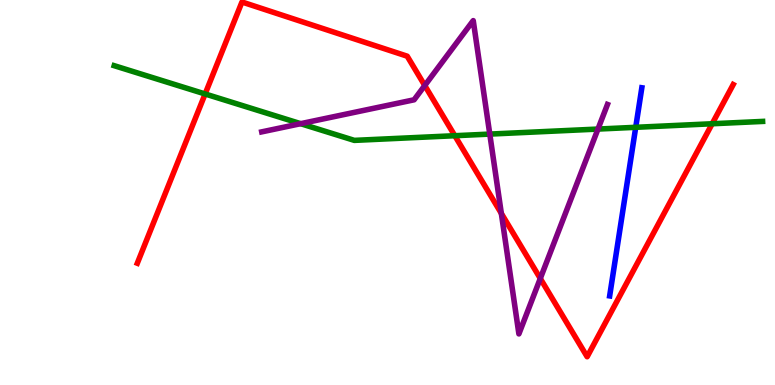[{'lines': ['blue', 'red'], 'intersections': []}, {'lines': ['green', 'red'], 'intersections': [{'x': 2.65, 'y': 7.56}, {'x': 5.87, 'y': 6.47}, {'x': 9.19, 'y': 6.79}]}, {'lines': ['purple', 'red'], 'intersections': [{'x': 5.48, 'y': 7.78}, {'x': 6.47, 'y': 4.46}, {'x': 6.97, 'y': 2.77}]}, {'lines': ['blue', 'green'], 'intersections': [{'x': 8.2, 'y': 6.69}]}, {'lines': ['blue', 'purple'], 'intersections': []}, {'lines': ['green', 'purple'], 'intersections': [{'x': 3.88, 'y': 6.79}, {'x': 6.32, 'y': 6.52}, {'x': 7.72, 'y': 6.65}]}]